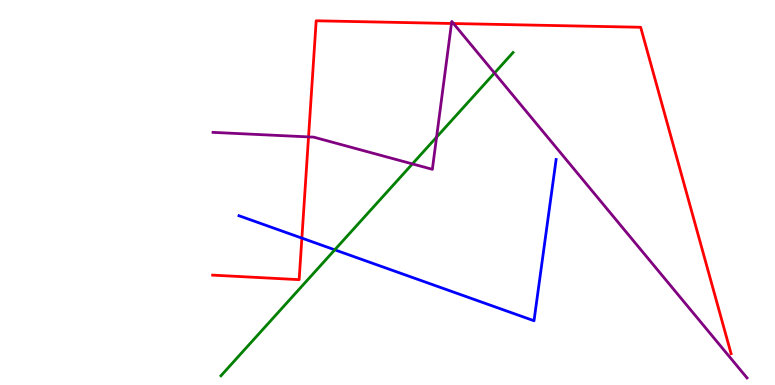[{'lines': ['blue', 'red'], 'intersections': [{'x': 3.9, 'y': 3.82}]}, {'lines': ['green', 'red'], 'intersections': []}, {'lines': ['purple', 'red'], 'intersections': [{'x': 3.98, 'y': 6.44}, {'x': 5.83, 'y': 9.39}, {'x': 5.85, 'y': 9.39}]}, {'lines': ['blue', 'green'], 'intersections': [{'x': 4.32, 'y': 3.51}]}, {'lines': ['blue', 'purple'], 'intersections': []}, {'lines': ['green', 'purple'], 'intersections': [{'x': 5.32, 'y': 5.74}, {'x': 5.63, 'y': 6.44}, {'x': 6.38, 'y': 8.1}]}]